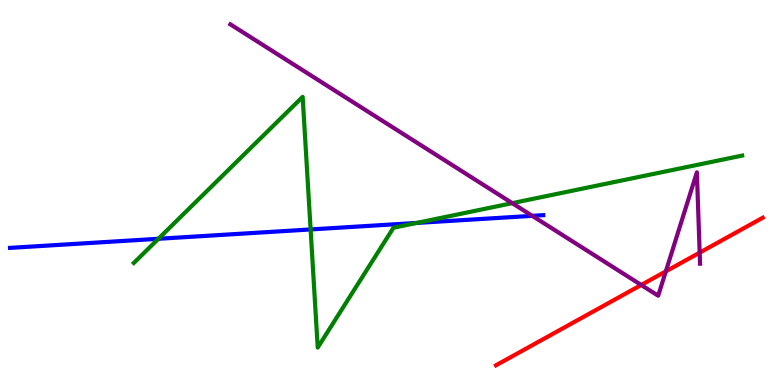[{'lines': ['blue', 'red'], 'intersections': []}, {'lines': ['green', 'red'], 'intersections': []}, {'lines': ['purple', 'red'], 'intersections': [{'x': 8.27, 'y': 2.6}, {'x': 8.59, 'y': 2.95}, {'x': 9.03, 'y': 3.44}]}, {'lines': ['blue', 'green'], 'intersections': [{'x': 2.04, 'y': 3.8}, {'x': 4.01, 'y': 4.04}, {'x': 5.38, 'y': 4.21}]}, {'lines': ['blue', 'purple'], 'intersections': [{'x': 6.87, 'y': 4.39}]}, {'lines': ['green', 'purple'], 'intersections': [{'x': 6.61, 'y': 4.72}]}]